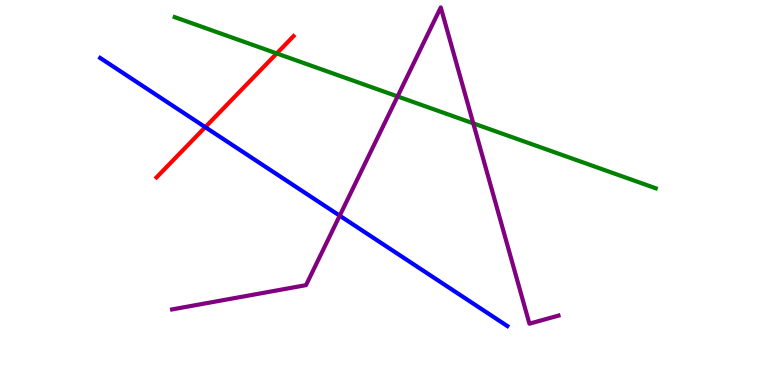[{'lines': ['blue', 'red'], 'intersections': [{'x': 2.65, 'y': 6.7}]}, {'lines': ['green', 'red'], 'intersections': [{'x': 3.57, 'y': 8.61}]}, {'lines': ['purple', 'red'], 'intersections': []}, {'lines': ['blue', 'green'], 'intersections': []}, {'lines': ['blue', 'purple'], 'intersections': [{'x': 4.38, 'y': 4.4}]}, {'lines': ['green', 'purple'], 'intersections': [{'x': 5.13, 'y': 7.5}, {'x': 6.11, 'y': 6.8}]}]